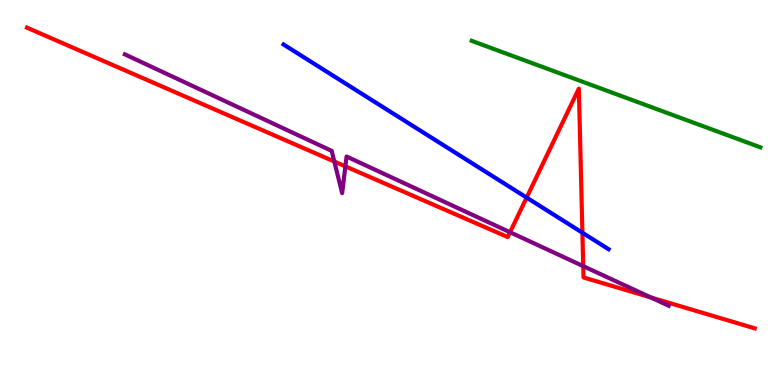[{'lines': ['blue', 'red'], 'intersections': [{'x': 6.8, 'y': 4.87}, {'x': 7.51, 'y': 3.96}]}, {'lines': ['green', 'red'], 'intersections': []}, {'lines': ['purple', 'red'], 'intersections': [{'x': 4.31, 'y': 5.8}, {'x': 4.46, 'y': 5.68}, {'x': 6.58, 'y': 3.97}, {'x': 7.53, 'y': 3.09}, {'x': 8.4, 'y': 2.27}]}, {'lines': ['blue', 'green'], 'intersections': []}, {'lines': ['blue', 'purple'], 'intersections': []}, {'lines': ['green', 'purple'], 'intersections': []}]